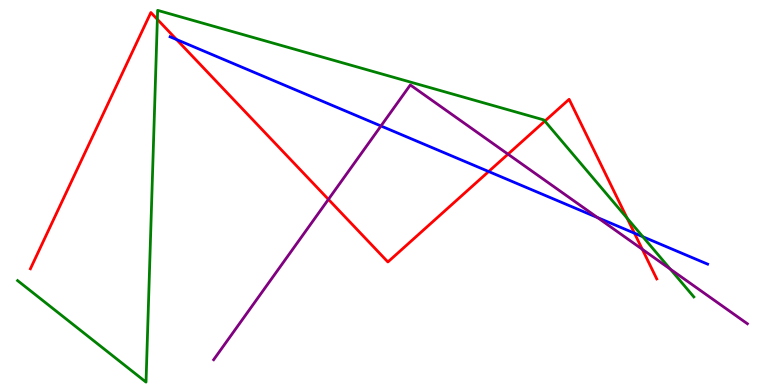[{'lines': ['blue', 'red'], 'intersections': [{'x': 2.28, 'y': 8.97}, {'x': 6.31, 'y': 5.54}, {'x': 8.19, 'y': 3.94}]}, {'lines': ['green', 'red'], 'intersections': [{'x': 2.03, 'y': 9.5}, {'x': 7.03, 'y': 6.85}, {'x': 8.09, 'y': 4.33}]}, {'lines': ['purple', 'red'], 'intersections': [{'x': 4.24, 'y': 4.82}, {'x': 6.55, 'y': 6.0}, {'x': 8.29, 'y': 3.52}]}, {'lines': ['blue', 'green'], 'intersections': [{'x': 8.29, 'y': 3.85}]}, {'lines': ['blue', 'purple'], 'intersections': [{'x': 4.92, 'y': 6.73}, {'x': 7.71, 'y': 4.35}]}, {'lines': ['green', 'purple'], 'intersections': [{'x': 8.65, 'y': 3.01}]}]